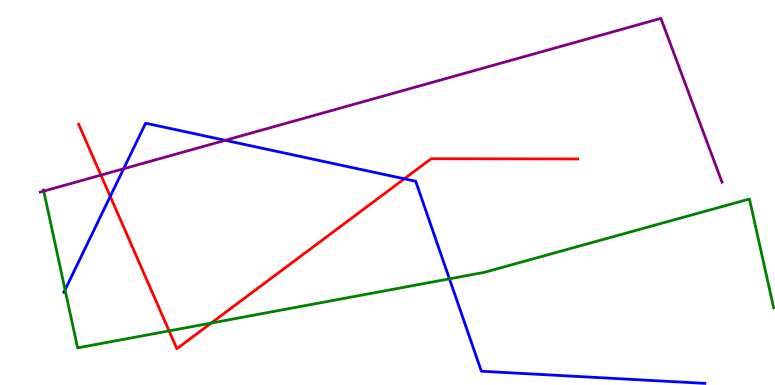[{'lines': ['blue', 'red'], 'intersections': [{'x': 1.42, 'y': 4.9}, {'x': 5.22, 'y': 5.36}]}, {'lines': ['green', 'red'], 'intersections': [{'x': 2.18, 'y': 1.41}, {'x': 2.73, 'y': 1.61}]}, {'lines': ['purple', 'red'], 'intersections': [{'x': 1.3, 'y': 5.45}]}, {'lines': ['blue', 'green'], 'intersections': [{'x': 0.84, 'y': 2.47}, {'x': 5.8, 'y': 2.76}]}, {'lines': ['blue', 'purple'], 'intersections': [{'x': 1.6, 'y': 5.62}, {'x': 2.91, 'y': 6.36}]}, {'lines': ['green', 'purple'], 'intersections': [{'x': 0.564, 'y': 5.04}]}]